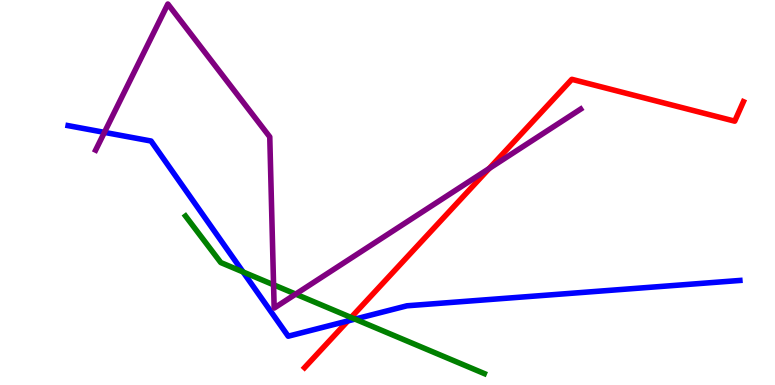[{'lines': ['blue', 'red'], 'intersections': [{'x': 4.49, 'y': 1.66}]}, {'lines': ['green', 'red'], 'intersections': [{'x': 4.53, 'y': 1.75}]}, {'lines': ['purple', 'red'], 'intersections': [{'x': 6.31, 'y': 5.62}]}, {'lines': ['blue', 'green'], 'intersections': [{'x': 3.14, 'y': 2.94}, {'x': 4.58, 'y': 1.71}]}, {'lines': ['blue', 'purple'], 'intersections': [{'x': 1.35, 'y': 6.56}]}, {'lines': ['green', 'purple'], 'intersections': [{'x': 3.53, 'y': 2.6}, {'x': 3.82, 'y': 2.36}]}]